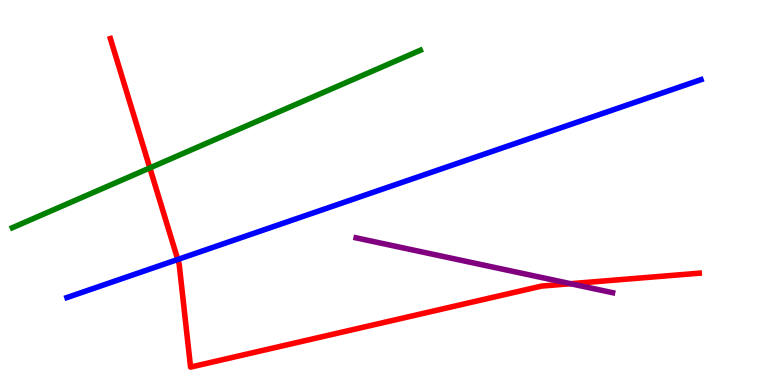[{'lines': ['blue', 'red'], 'intersections': [{'x': 2.29, 'y': 3.26}]}, {'lines': ['green', 'red'], 'intersections': [{'x': 1.93, 'y': 5.64}]}, {'lines': ['purple', 'red'], 'intersections': [{'x': 7.36, 'y': 2.63}]}, {'lines': ['blue', 'green'], 'intersections': []}, {'lines': ['blue', 'purple'], 'intersections': []}, {'lines': ['green', 'purple'], 'intersections': []}]